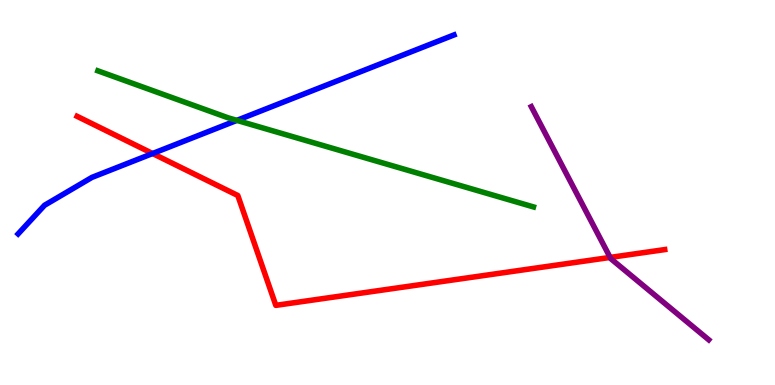[{'lines': ['blue', 'red'], 'intersections': [{'x': 1.97, 'y': 6.01}]}, {'lines': ['green', 'red'], 'intersections': []}, {'lines': ['purple', 'red'], 'intersections': [{'x': 7.87, 'y': 3.31}]}, {'lines': ['blue', 'green'], 'intersections': [{'x': 3.06, 'y': 6.87}]}, {'lines': ['blue', 'purple'], 'intersections': []}, {'lines': ['green', 'purple'], 'intersections': []}]